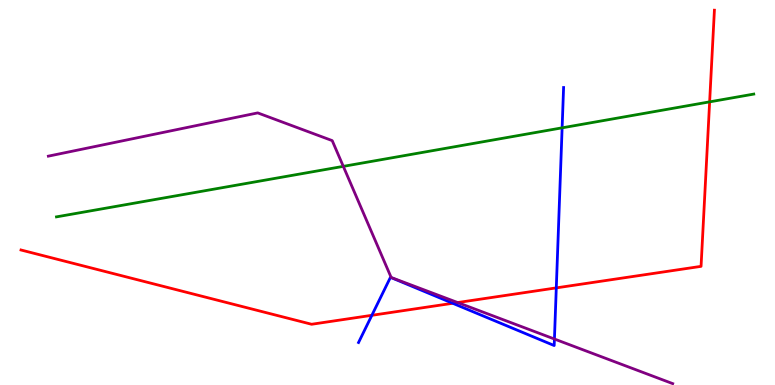[{'lines': ['blue', 'red'], 'intersections': [{'x': 4.8, 'y': 1.81}, {'x': 5.84, 'y': 2.12}, {'x': 7.18, 'y': 2.52}]}, {'lines': ['green', 'red'], 'intersections': [{'x': 9.16, 'y': 7.35}]}, {'lines': ['purple', 'red'], 'intersections': [{'x': 5.91, 'y': 2.14}]}, {'lines': ['blue', 'green'], 'intersections': [{'x': 7.25, 'y': 6.68}]}, {'lines': ['blue', 'purple'], 'intersections': [{'x': 7.15, 'y': 1.19}]}, {'lines': ['green', 'purple'], 'intersections': [{'x': 4.43, 'y': 5.68}]}]